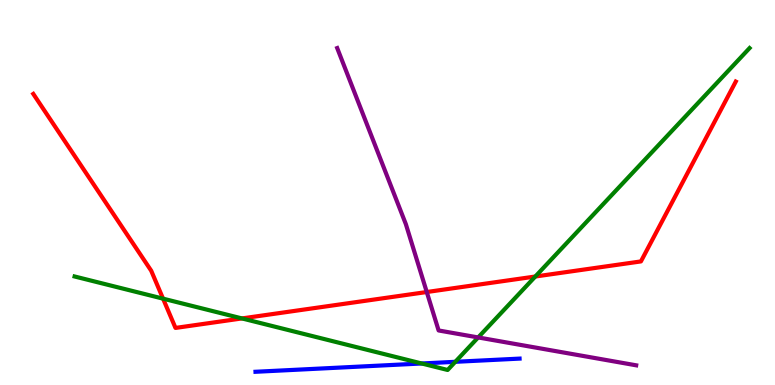[{'lines': ['blue', 'red'], 'intersections': []}, {'lines': ['green', 'red'], 'intersections': [{'x': 2.1, 'y': 2.24}, {'x': 3.12, 'y': 1.73}, {'x': 6.91, 'y': 2.82}]}, {'lines': ['purple', 'red'], 'intersections': [{'x': 5.51, 'y': 2.42}]}, {'lines': ['blue', 'green'], 'intersections': [{'x': 5.44, 'y': 0.559}, {'x': 5.87, 'y': 0.602}]}, {'lines': ['blue', 'purple'], 'intersections': []}, {'lines': ['green', 'purple'], 'intersections': [{'x': 6.17, 'y': 1.24}]}]